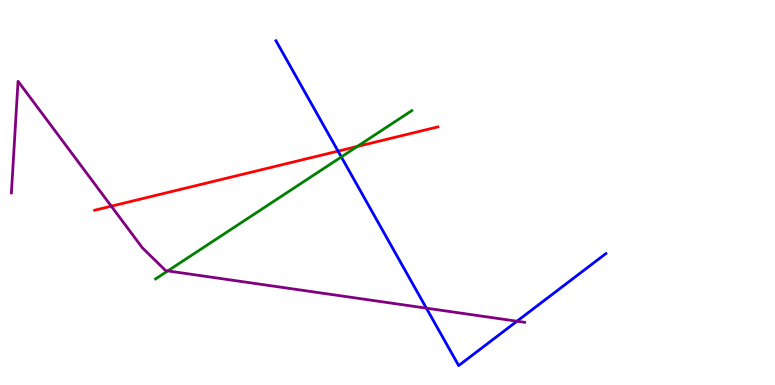[{'lines': ['blue', 'red'], 'intersections': [{'x': 4.36, 'y': 6.07}]}, {'lines': ['green', 'red'], 'intersections': [{'x': 4.61, 'y': 6.2}]}, {'lines': ['purple', 'red'], 'intersections': [{'x': 1.44, 'y': 4.64}]}, {'lines': ['blue', 'green'], 'intersections': [{'x': 4.4, 'y': 5.92}]}, {'lines': ['blue', 'purple'], 'intersections': [{'x': 5.5, 'y': 2.0}, {'x': 6.67, 'y': 1.66}]}, {'lines': ['green', 'purple'], 'intersections': [{'x': 2.17, 'y': 2.96}]}]